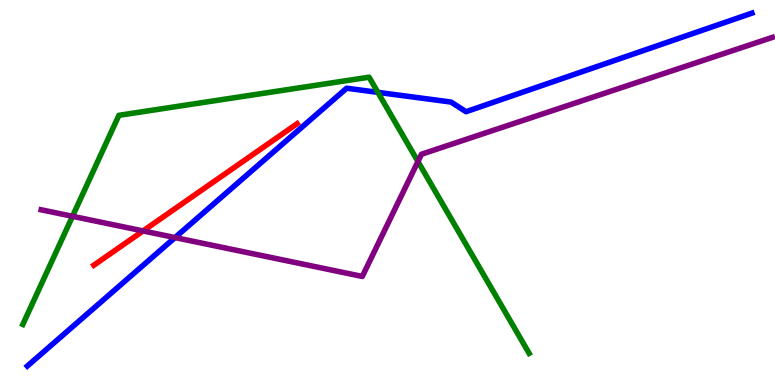[{'lines': ['blue', 'red'], 'intersections': []}, {'lines': ['green', 'red'], 'intersections': []}, {'lines': ['purple', 'red'], 'intersections': [{'x': 1.85, 'y': 4.0}]}, {'lines': ['blue', 'green'], 'intersections': [{'x': 4.88, 'y': 7.6}]}, {'lines': ['blue', 'purple'], 'intersections': [{'x': 2.26, 'y': 3.83}]}, {'lines': ['green', 'purple'], 'intersections': [{'x': 0.936, 'y': 4.38}, {'x': 5.39, 'y': 5.81}]}]